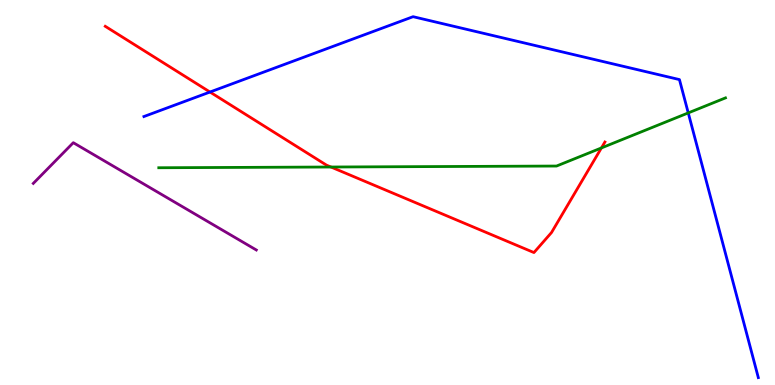[{'lines': ['blue', 'red'], 'intersections': [{'x': 2.71, 'y': 7.61}]}, {'lines': ['green', 'red'], 'intersections': [{'x': 4.27, 'y': 5.66}, {'x': 7.76, 'y': 6.16}]}, {'lines': ['purple', 'red'], 'intersections': []}, {'lines': ['blue', 'green'], 'intersections': [{'x': 8.88, 'y': 7.07}]}, {'lines': ['blue', 'purple'], 'intersections': []}, {'lines': ['green', 'purple'], 'intersections': []}]